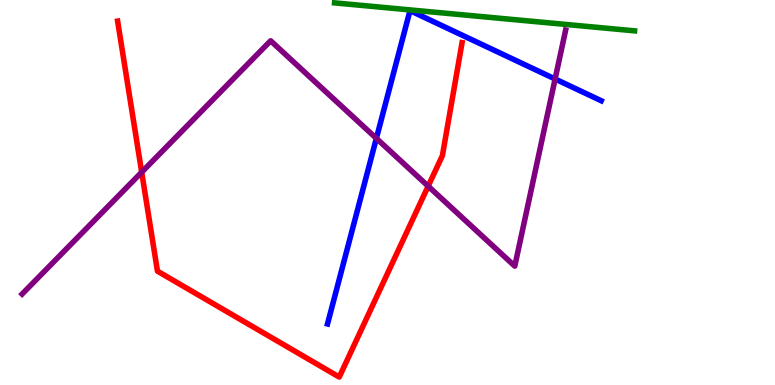[{'lines': ['blue', 'red'], 'intersections': []}, {'lines': ['green', 'red'], 'intersections': []}, {'lines': ['purple', 'red'], 'intersections': [{'x': 1.83, 'y': 5.53}, {'x': 5.52, 'y': 5.16}]}, {'lines': ['blue', 'green'], 'intersections': []}, {'lines': ['blue', 'purple'], 'intersections': [{'x': 4.86, 'y': 6.41}, {'x': 7.16, 'y': 7.95}]}, {'lines': ['green', 'purple'], 'intersections': []}]